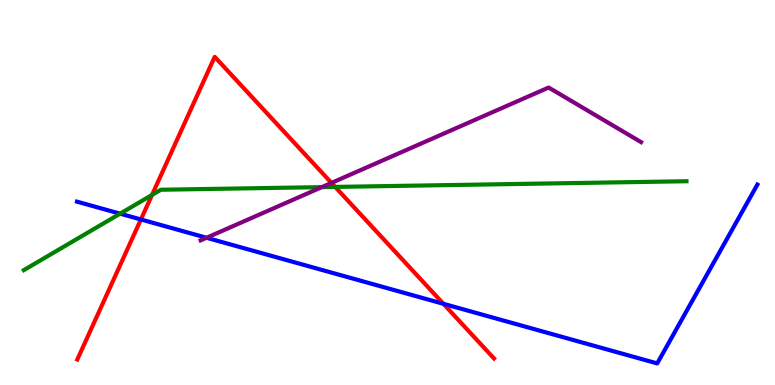[{'lines': ['blue', 'red'], 'intersections': [{'x': 1.82, 'y': 4.3}, {'x': 5.72, 'y': 2.11}]}, {'lines': ['green', 'red'], 'intersections': [{'x': 1.96, 'y': 4.94}, {'x': 4.32, 'y': 5.14}]}, {'lines': ['purple', 'red'], 'intersections': [{'x': 4.28, 'y': 5.25}]}, {'lines': ['blue', 'green'], 'intersections': [{'x': 1.55, 'y': 4.45}]}, {'lines': ['blue', 'purple'], 'intersections': [{'x': 2.66, 'y': 3.82}]}, {'lines': ['green', 'purple'], 'intersections': [{'x': 4.15, 'y': 5.14}]}]